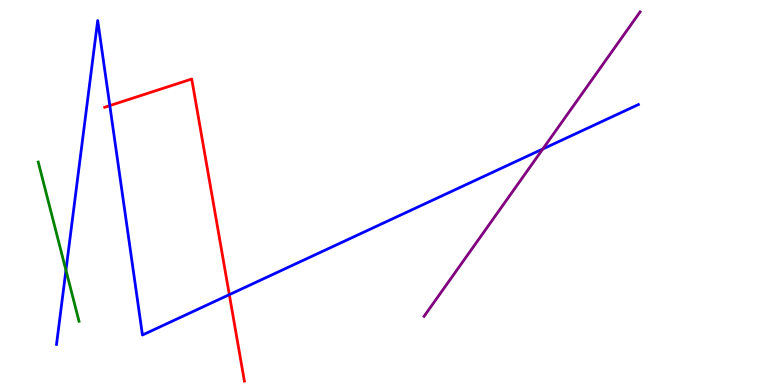[{'lines': ['blue', 'red'], 'intersections': [{'x': 1.42, 'y': 7.26}, {'x': 2.96, 'y': 2.35}]}, {'lines': ['green', 'red'], 'intersections': []}, {'lines': ['purple', 'red'], 'intersections': []}, {'lines': ['blue', 'green'], 'intersections': [{'x': 0.851, 'y': 2.98}]}, {'lines': ['blue', 'purple'], 'intersections': [{'x': 7.0, 'y': 6.13}]}, {'lines': ['green', 'purple'], 'intersections': []}]